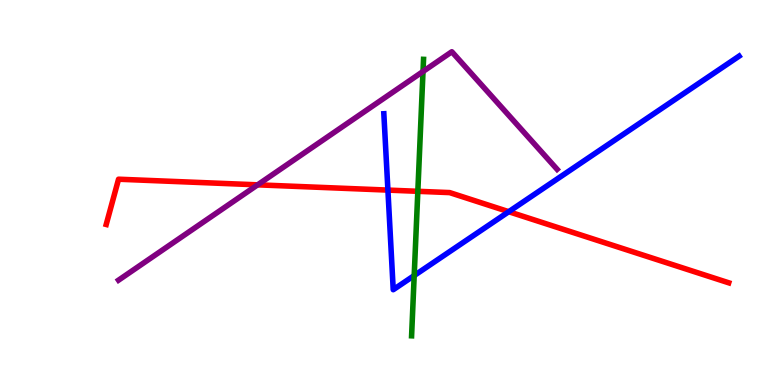[{'lines': ['blue', 'red'], 'intersections': [{'x': 5.01, 'y': 5.06}, {'x': 6.56, 'y': 4.5}]}, {'lines': ['green', 'red'], 'intersections': [{'x': 5.39, 'y': 5.03}]}, {'lines': ['purple', 'red'], 'intersections': [{'x': 3.32, 'y': 5.2}]}, {'lines': ['blue', 'green'], 'intersections': [{'x': 5.34, 'y': 2.84}]}, {'lines': ['blue', 'purple'], 'intersections': []}, {'lines': ['green', 'purple'], 'intersections': [{'x': 5.46, 'y': 8.14}]}]